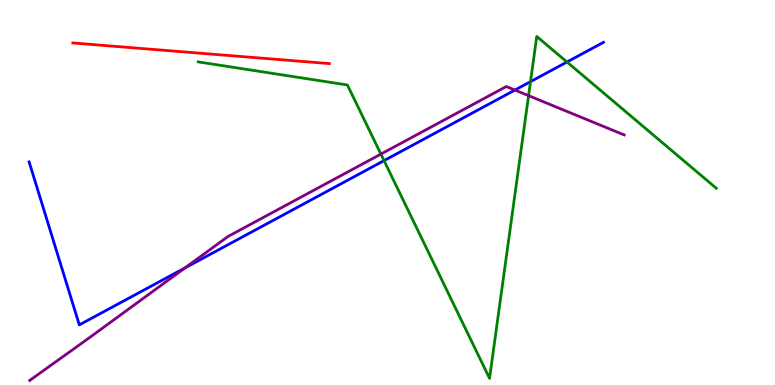[{'lines': ['blue', 'red'], 'intersections': []}, {'lines': ['green', 'red'], 'intersections': []}, {'lines': ['purple', 'red'], 'intersections': []}, {'lines': ['blue', 'green'], 'intersections': [{'x': 4.96, 'y': 5.83}, {'x': 6.85, 'y': 7.88}, {'x': 7.32, 'y': 8.39}]}, {'lines': ['blue', 'purple'], 'intersections': [{'x': 2.39, 'y': 3.04}, {'x': 6.64, 'y': 7.66}]}, {'lines': ['green', 'purple'], 'intersections': [{'x': 4.91, 'y': 6.0}, {'x': 6.82, 'y': 7.52}]}]